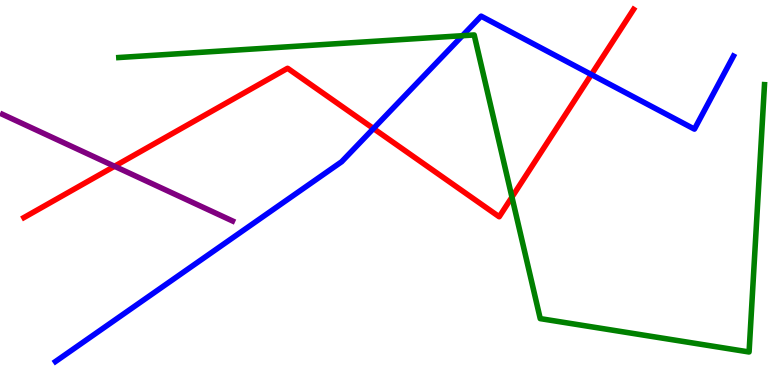[{'lines': ['blue', 'red'], 'intersections': [{'x': 4.82, 'y': 6.66}, {'x': 7.63, 'y': 8.06}]}, {'lines': ['green', 'red'], 'intersections': [{'x': 6.61, 'y': 4.88}]}, {'lines': ['purple', 'red'], 'intersections': [{'x': 1.48, 'y': 5.68}]}, {'lines': ['blue', 'green'], 'intersections': [{'x': 5.97, 'y': 9.07}]}, {'lines': ['blue', 'purple'], 'intersections': []}, {'lines': ['green', 'purple'], 'intersections': []}]